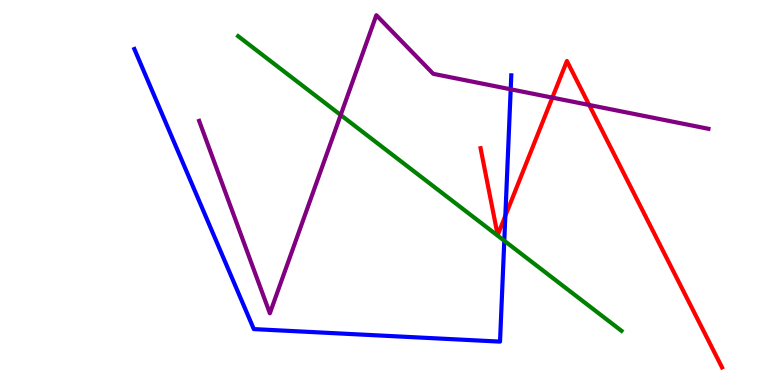[{'lines': ['blue', 'red'], 'intersections': [{'x': 6.52, 'y': 4.39}]}, {'lines': ['green', 'red'], 'intersections': []}, {'lines': ['purple', 'red'], 'intersections': [{'x': 7.13, 'y': 7.46}, {'x': 7.6, 'y': 7.27}]}, {'lines': ['blue', 'green'], 'intersections': [{'x': 6.51, 'y': 3.75}]}, {'lines': ['blue', 'purple'], 'intersections': [{'x': 6.59, 'y': 7.68}]}, {'lines': ['green', 'purple'], 'intersections': [{'x': 4.4, 'y': 7.01}]}]